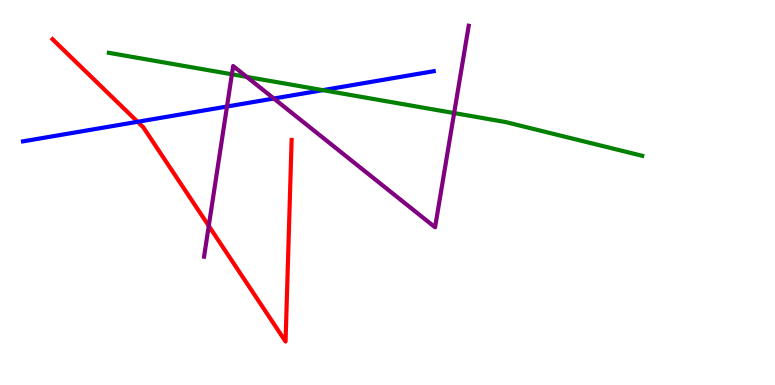[{'lines': ['blue', 'red'], 'intersections': [{'x': 1.78, 'y': 6.84}]}, {'lines': ['green', 'red'], 'intersections': []}, {'lines': ['purple', 'red'], 'intersections': [{'x': 2.69, 'y': 4.13}]}, {'lines': ['blue', 'green'], 'intersections': [{'x': 4.17, 'y': 7.66}]}, {'lines': ['blue', 'purple'], 'intersections': [{'x': 2.93, 'y': 7.23}, {'x': 3.53, 'y': 7.44}]}, {'lines': ['green', 'purple'], 'intersections': [{'x': 2.99, 'y': 8.07}, {'x': 3.18, 'y': 8.0}, {'x': 5.86, 'y': 7.06}]}]